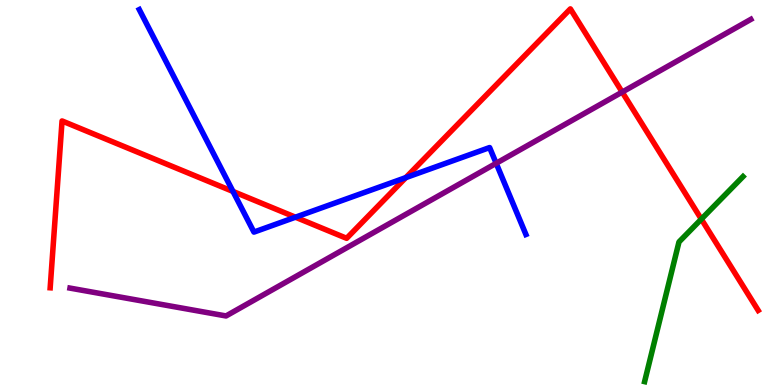[{'lines': ['blue', 'red'], 'intersections': [{'x': 3.01, 'y': 5.03}, {'x': 3.81, 'y': 4.36}, {'x': 5.24, 'y': 5.39}]}, {'lines': ['green', 'red'], 'intersections': [{'x': 9.05, 'y': 4.31}]}, {'lines': ['purple', 'red'], 'intersections': [{'x': 8.03, 'y': 7.61}]}, {'lines': ['blue', 'green'], 'intersections': []}, {'lines': ['blue', 'purple'], 'intersections': [{'x': 6.4, 'y': 5.76}]}, {'lines': ['green', 'purple'], 'intersections': []}]